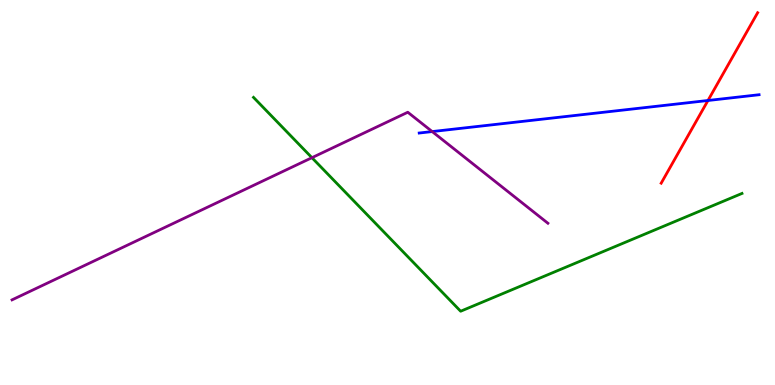[{'lines': ['blue', 'red'], 'intersections': [{'x': 9.14, 'y': 7.39}]}, {'lines': ['green', 'red'], 'intersections': []}, {'lines': ['purple', 'red'], 'intersections': []}, {'lines': ['blue', 'green'], 'intersections': []}, {'lines': ['blue', 'purple'], 'intersections': [{'x': 5.58, 'y': 6.58}]}, {'lines': ['green', 'purple'], 'intersections': [{'x': 4.02, 'y': 5.9}]}]